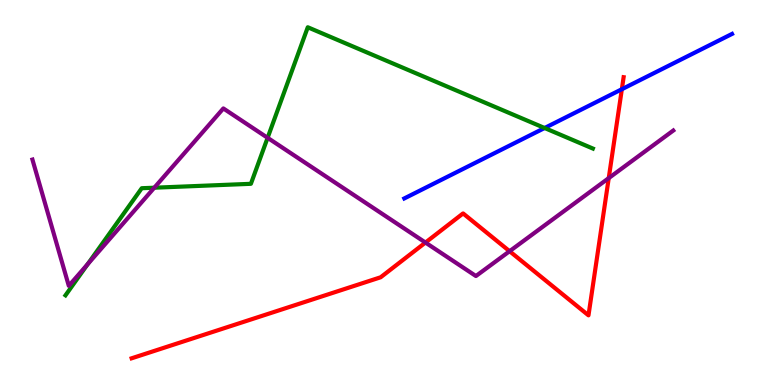[{'lines': ['blue', 'red'], 'intersections': [{'x': 8.02, 'y': 7.68}]}, {'lines': ['green', 'red'], 'intersections': []}, {'lines': ['purple', 'red'], 'intersections': [{'x': 5.49, 'y': 3.7}, {'x': 6.58, 'y': 3.47}, {'x': 7.85, 'y': 5.37}]}, {'lines': ['blue', 'green'], 'intersections': [{'x': 7.03, 'y': 6.68}]}, {'lines': ['blue', 'purple'], 'intersections': []}, {'lines': ['green', 'purple'], 'intersections': [{'x': 1.13, 'y': 3.14}, {'x': 1.99, 'y': 5.12}, {'x': 3.45, 'y': 6.42}]}]